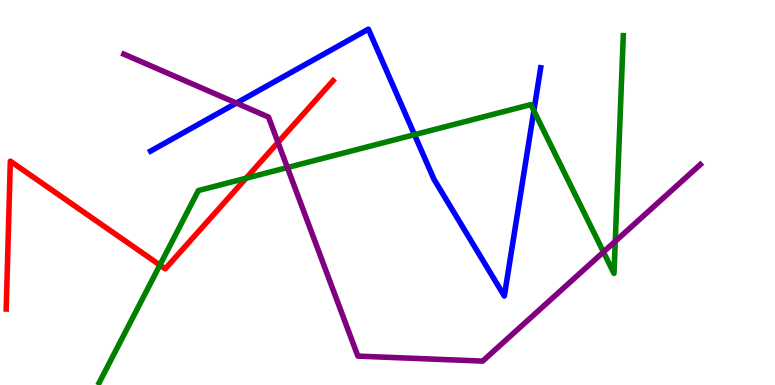[{'lines': ['blue', 'red'], 'intersections': []}, {'lines': ['green', 'red'], 'intersections': [{'x': 2.06, 'y': 3.12}, {'x': 3.17, 'y': 5.37}]}, {'lines': ['purple', 'red'], 'intersections': [{'x': 3.59, 'y': 6.3}]}, {'lines': ['blue', 'green'], 'intersections': [{'x': 5.35, 'y': 6.5}, {'x': 6.89, 'y': 7.12}]}, {'lines': ['blue', 'purple'], 'intersections': [{'x': 3.05, 'y': 7.32}]}, {'lines': ['green', 'purple'], 'intersections': [{'x': 3.71, 'y': 5.65}, {'x': 7.79, 'y': 3.45}, {'x': 7.94, 'y': 3.73}]}]